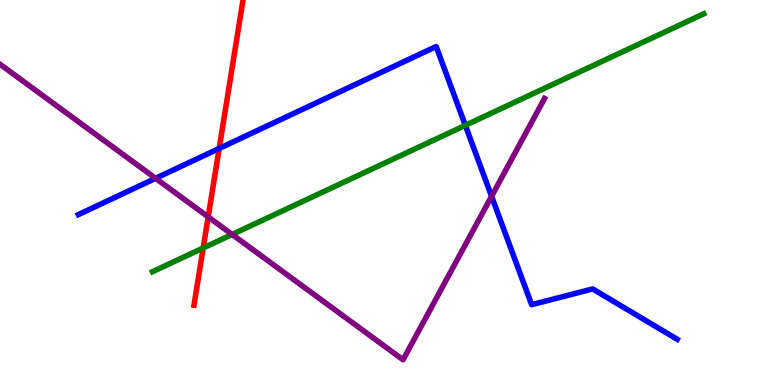[{'lines': ['blue', 'red'], 'intersections': [{'x': 2.83, 'y': 6.14}]}, {'lines': ['green', 'red'], 'intersections': [{'x': 2.62, 'y': 3.56}]}, {'lines': ['purple', 'red'], 'intersections': [{'x': 2.69, 'y': 4.37}]}, {'lines': ['blue', 'green'], 'intersections': [{'x': 6.0, 'y': 6.74}]}, {'lines': ['blue', 'purple'], 'intersections': [{'x': 2.01, 'y': 5.37}, {'x': 6.34, 'y': 4.9}]}, {'lines': ['green', 'purple'], 'intersections': [{'x': 3.0, 'y': 3.91}]}]